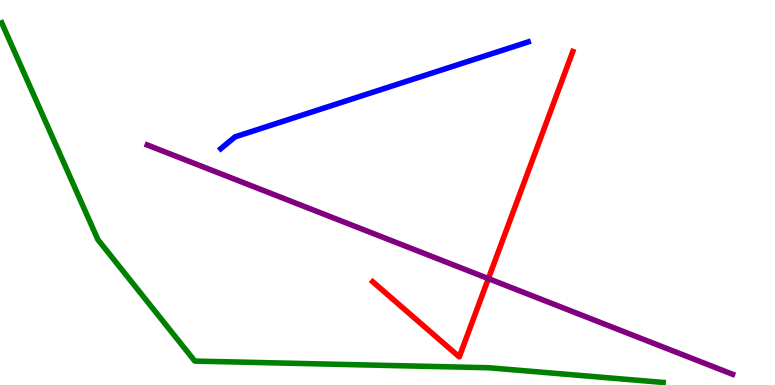[{'lines': ['blue', 'red'], 'intersections': []}, {'lines': ['green', 'red'], 'intersections': []}, {'lines': ['purple', 'red'], 'intersections': [{'x': 6.3, 'y': 2.76}]}, {'lines': ['blue', 'green'], 'intersections': []}, {'lines': ['blue', 'purple'], 'intersections': []}, {'lines': ['green', 'purple'], 'intersections': []}]